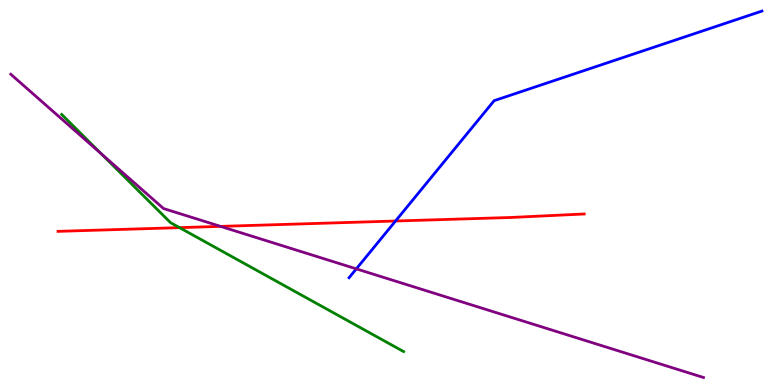[{'lines': ['blue', 'red'], 'intersections': [{'x': 5.1, 'y': 4.26}]}, {'lines': ['green', 'red'], 'intersections': [{'x': 2.32, 'y': 4.09}]}, {'lines': ['purple', 'red'], 'intersections': [{'x': 2.85, 'y': 4.12}]}, {'lines': ['blue', 'green'], 'intersections': []}, {'lines': ['blue', 'purple'], 'intersections': [{'x': 4.6, 'y': 3.02}]}, {'lines': ['green', 'purple'], 'intersections': [{'x': 1.31, 'y': 6.01}]}]